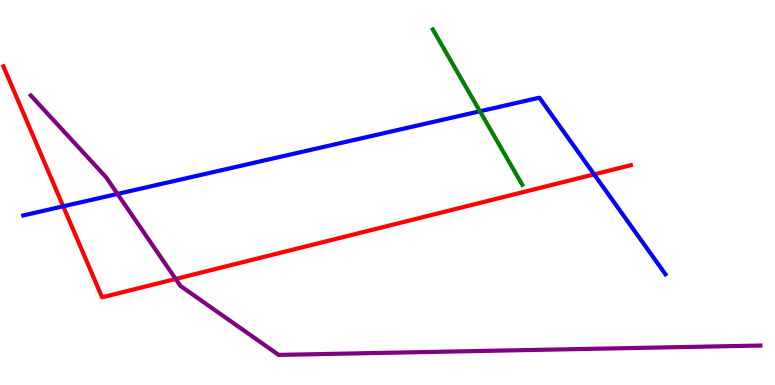[{'lines': ['blue', 'red'], 'intersections': [{'x': 0.816, 'y': 4.64}, {'x': 7.67, 'y': 5.47}]}, {'lines': ['green', 'red'], 'intersections': []}, {'lines': ['purple', 'red'], 'intersections': [{'x': 2.27, 'y': 2.75}]}, {'lines': ['blue', 'green'], 'intersections': [{'x': 6.19, 'y': 7.11}]}, {'lines': ['blue', 'purple'], 'intersections': [{'x': 1.52, 'y': 4.96}]}, {'lines': ['green', 'purple'], 'intersections': []}]